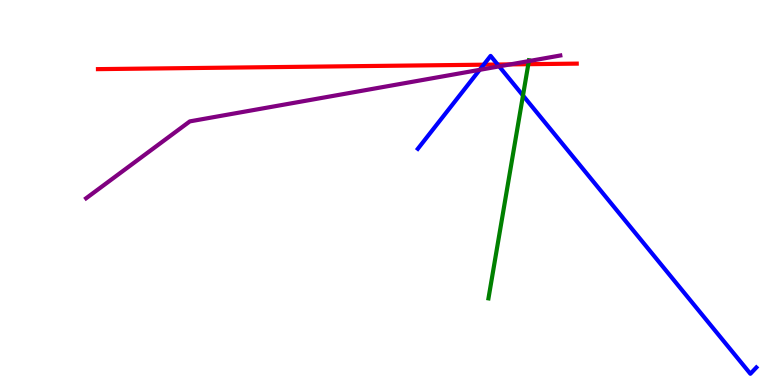[{'lines': ['blue', 'red'], 'intersections': [{'x': 6.24, 'y': 8.32}, {'x': 6.42, 'y': 8.32}]}, {'lines': ['green', 'red'], 'intersections': [{'x': 6.82, 'y': 8.33}]}, {'lines': ['purple', 'red'], 'intersections': [{'x': 6.58, 'y': 8.33}]}, {'lines': ['blue', 'green'], 'intersections': [{'x': 6.75, 'y': 7.52}]}, {'lines': ['blue', 'purple'], 'intersections': [{'x': 6.19, 'y': 8.19}, {'x': 6.44, 'y': 8.28}]}, {'lines': ['green', 'purple'], 'intersections': [{'x': 6.82, 'y': 8.41}]}]